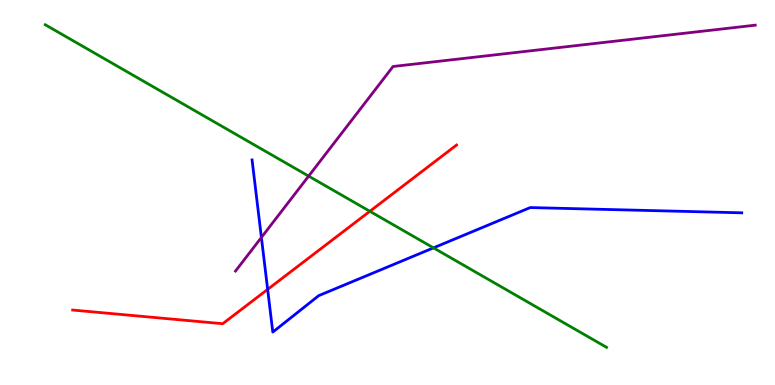[{'lines': ['blue', 'red'], 'intersections': [{'x': 3.45, 'y': 2.48}]}, {'lines': ['green', 'red'], 'intersections': [{'x': 4.77, 'y': 4.51}]}, {'lines': ['purple', 'red'], 'intersections': []}, {'lines': ['blue', 'green'], 'intersections': [{'x': 5.59, 'y': 3.56}]}, {'lines': ['blue', 'purple'], 'intersections': [{'x': 3.37, 'y': 3.83}]}, {'lines': ['green', 'purple'], 'intersections': [{'x': 3.98, 'y': 5.43}]}]